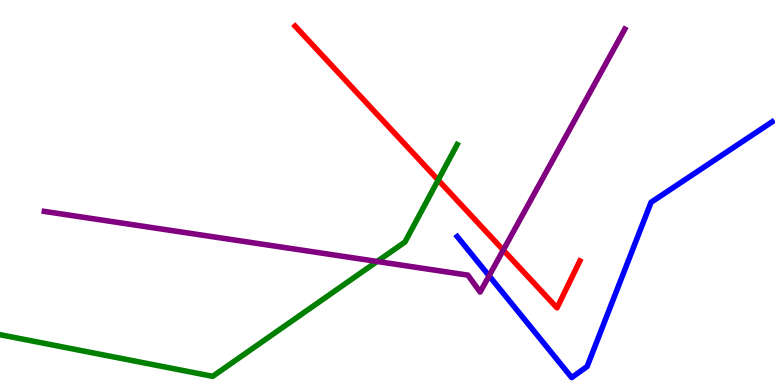[{'lines': ['blue', 'red'], 'intersections': []}, {'lines': ['green', 'red'], 'intersections': [{'x': 5.65, 'y': 5.32}]}, {'lines': ['purple', 'red'], 'intersections': [{'x': 6.49, 'y': 3.5}]}, {'lines': ['blue', 'green'], 'intersections': []}, {'lines': ['blue', 'purple'], 'intersections': [{'x': 6.31, 'y': 2.84}]}, {'lines': ['green', 'purple'], 'intersections': [{'x': 4.87, 'y': 3.21}]}]